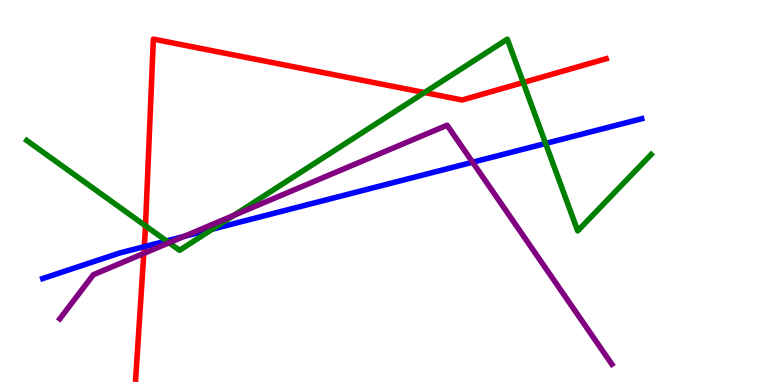[{'lines': ['blue', 'red'], 'intersections': [{'x': 1.86, 'y': 3.59}]}, {'lines': ['green', 'red'], 'intersections': [{'x': 1.88, 'y': 4.13}, {'x': 5.48, 'y': 7.6}, {'x': 6.75, 'y': 7.86}]}, {'lines': ['purple', 'red'], 'intersections': [{'x': 1.86, 'y': 3.42}]}, {'lines': ['blue', 'green'], 'intersections': [{'x': 2.15, 'y': 3.74}, {'x': 2.74, 'y': 4.05}, {'x': 7.04, 'y': 6.27}]}, {'lines': ['blue', 'purple'], 'intersections': [{'x': 2.37, 'y': 3.86}, {'x': 6.1, 'y': 5.79}]}, {'lines': ['green', 'purple'], 'intersections': [{'x': 2.18, 'y': 3.69}, {'x': 3.02, 'y': 4.4}]}]